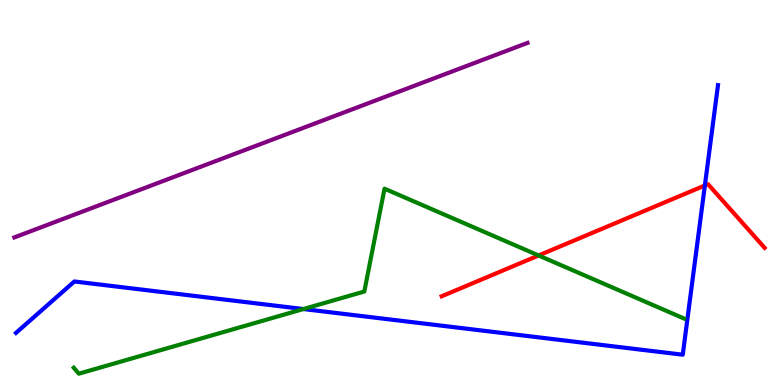[{'lines': ['blue', 'red'], 'intersections': [{'x': 9.1, 'y': 5.18}]}, {'lines': ['green', 'red'], 'intersections': [{'x': 6.95, 'y': 3.36}]}, {'lines': ['purple', 'red'], 'intersections': []}, {'lines': ['blue', 'green'], 'intersections': [{'x': 3.91, 'y': 1.97}]}, {'lines': ['blue', 'purple'], 'intersections': []}, {'lines': ['green', 'purple'], 'intersections': []}]